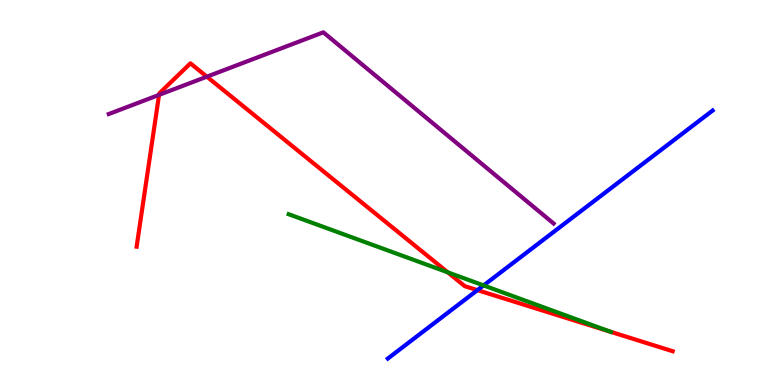[{'lines': ['blue', 'red'], 'intersections': [{'x': 6.16, 'y': 2.46}]}, {'lines': ['green', 'red'], 'intersections': [{'x': 5.78, 'y': 2.93}, {'x': 7.88, 'y': 1.38}]}, {'lines': ['purple', 'red'], 'intersections': [{'x': 2.05, 'y': 7.54}, {'x': 2.67, 'y': 8.01}]}, {'lines': ['blue', 'green'], 'intersections': [{'x': 6.24, 'y': 2.59}]}, {'lines': ['blue', 'purple'], 'intersections': []}, {'lines': ['green', 'purple'], 'intersections': []}]